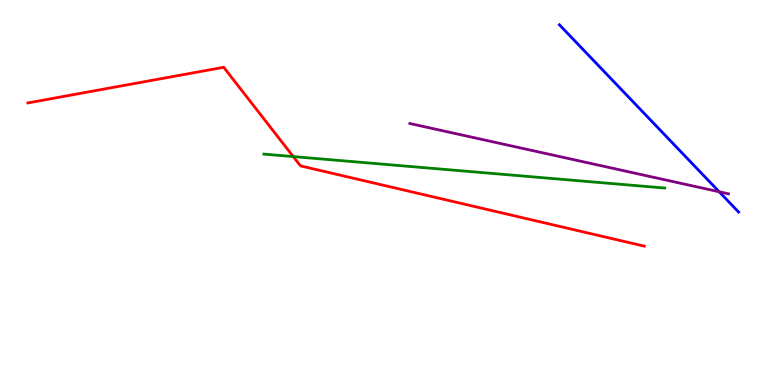[{'lines': ['blue', 'red'], 'intersections': []}, {'lines': ['green', 'red'], 'intersections': [{'x': 3.78, 'y': 5.93}]}, {'lines': ['purple', 'red'], 'intersections': []}, {'lines': ['blue', 'green'], 'intersections': []}, {'lines': ['blue', 'purple'], 'intersections': [{'x': 9.28, 'y': 5.02}]}, {'lines': ['green', 'purple'], 'intersections': []}]